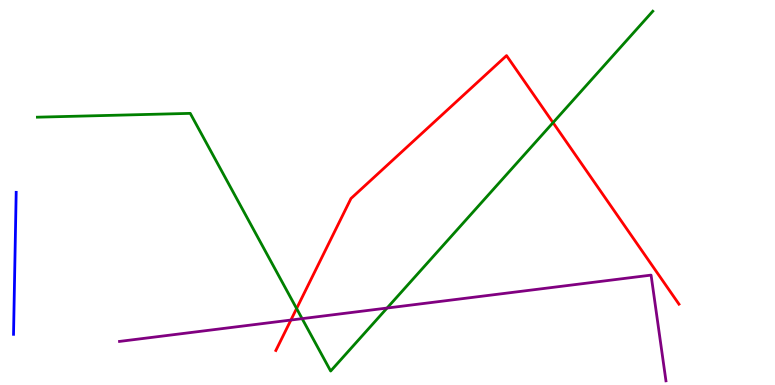[{'lines': ['blue', 'red'], 'intersections': []}, {'lines': ['green', 'red'], 'intersections': [{'x': 3.83, 'y': 1.99}, {'x': 7.14, 'y': 6.81}]}, {'lines': ['purple', 'red'], 'intersections': [{'x': 3.75, 'y': 1.69}]}, {'lines': ['blue', 'green'], 'intersections': []}, {'lines': ['blue', 'purple'], 'intersections': []}, {'lines': ['green', 'purple'], 'intersections': [{'x': 3.9, 'y': 1.72}, {'x': 4.99, 'y': 2.0}]}]